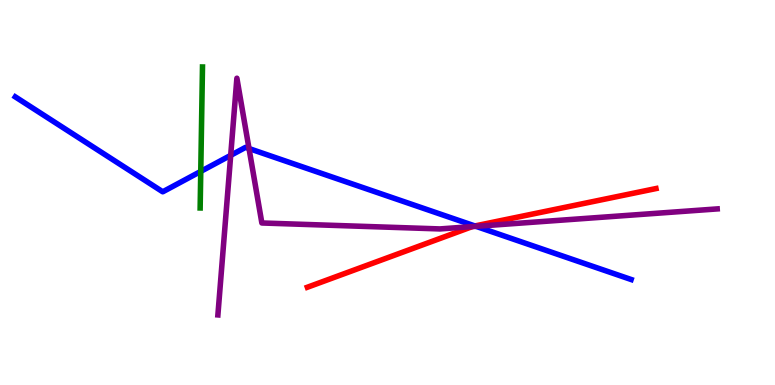[{'lines': ['blue', 'red'], 'intersections': [{'x': 6.13, 'y': 4.13}]}, {'lines': ['green', 'red'], 'intersections': []}, {'lines': ['purple', 'red'], 'intersections': [{'x': 6.09, 'y': 4.11}]}, {'lines': ['blue', 'green'], 'intersections': [{'x': 2.59, 'y': 5.55}]}, {'lines': ['blue', 'purple'], 'intersections': [{'x': 2.98, 'y': 5.97}, {'x': 3.21, 'y': 6.14}, {'x': 6.14, 'y': 4.12}]}, {'lines': ['green', 'purple'], 'intersections': []}]